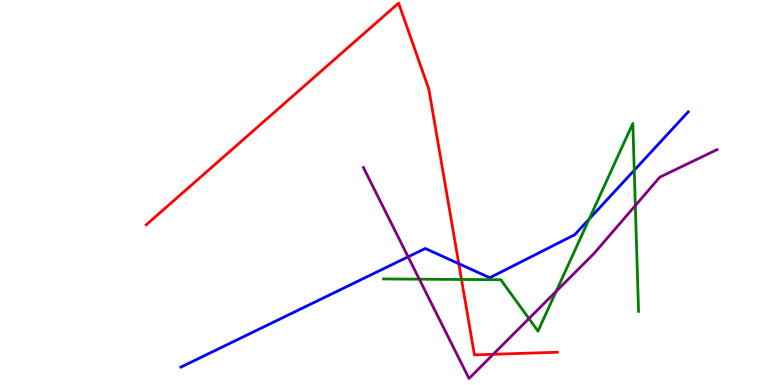[{'lines': ['blue', 'red'], 'intersections': [{'x': 5.92, 'y': 3.15}]}, {'lines': ['green', 'red'], 'intersections': [{'x': 5.95, 'y': 2.74}]}, {'lines': ['purple', 'red'], 'intersections': [{'x': 6.36, 'y': 0.798}]}, {'lines': ['blue', 'green'], 'intersections': [{'x': 7.6, 'y': 4.31}, {'x': 8.18, 'y': 5.58}]}, {'lines': ['blue', 'purple'], 'intersections': [{'x': 5.27, 'y': 3.33}]}, {'lines': ['green', 'purple'], 'intersections': [{'x': 5.41, 'y': 2.75}, {'x': 6.82, 'y': 1.73}, {'x': 7.18, 'y': 2.43}, {'x': 8.2, 'y': 4.66}]}]